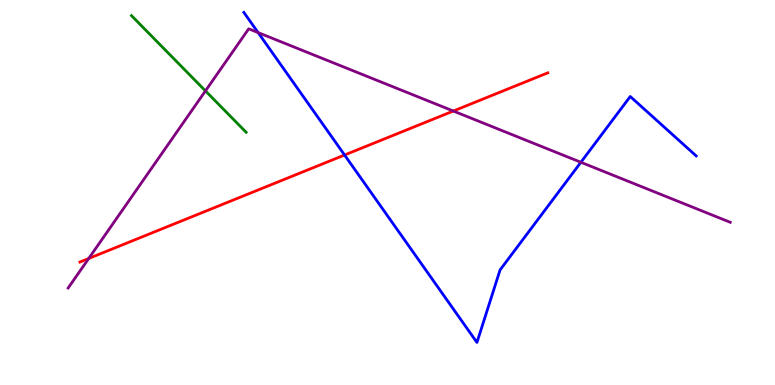[{'lines': ['blue', 'red'], 'intersections': [{'x': 4.45, 'y': 5.97}]}, {'lines': ['green', 'red'], 'intersections': []}, {'lines': ['purple', 'red'], 'intersections': [{'x': 1.14, 'y': 3.29}, {'x': 5.85, 'y': 7.12}]}, {'lines': ['blue', 'green'], 'intersections': []}, {'lines': ['blue', 'purple'], 'intersections': [{'x': 3.33, 'y': 9.15}, {'x': 7.5, 'y': 5.79}]}, {'lines': ['green', 'purple'], 'intersections': [{'x': 2.65, 'y': 7.64}]}]